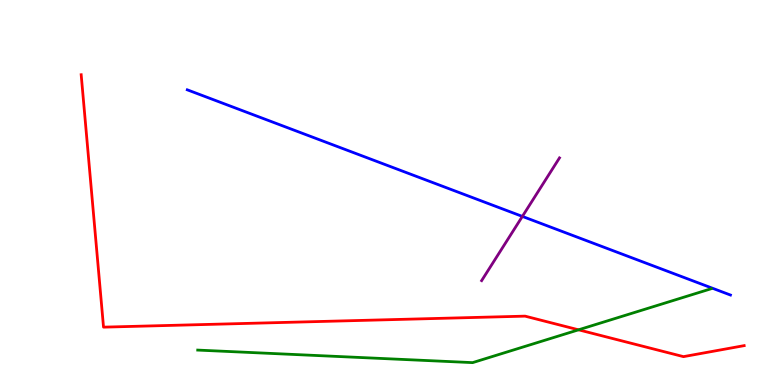[{'lines': ['blue', 'red'], 'intersections': []}, {'lines': ['green', 'red'], 'intersections': [{'x': 7.47, 'y': 1.43}]}, {'lines': ['purple', 'red'], 'intersections': []}, {'lines': ['blue', 'green'], 'intersections': []}, {'lines': ['blue', 'purple'], 'intersections': [{'x': 6.74, 'y': 4.38}]}, {'lines': ['green', 'purple'], 'intersections': []}]